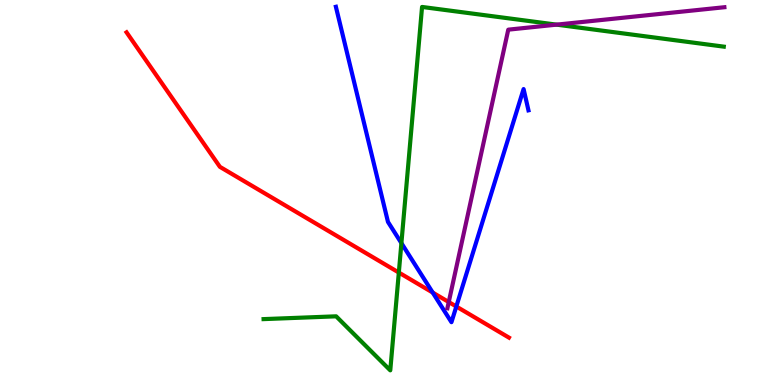[{'lines': ['blue', 'red'], 'intersections': [{'x': 5.58, 'y': 2.4}, {'x': 5.89, 'y': 2.04}]}, {'lines': ['green', 'red'], 'intersections': [{'x': 5.15, 'y': 2.92}]}, {'lines': ['purple', 'red'], 'intersections': [{'x': 5.79, 'y': 2.15}]}, {'lines': ['blue', 'green'], 'intersections': [{'x': 5.18, 'y': 3.69}]}, {'lines': ['blue', 'purple'], 'intersections': []}, {'lines': ['green', 'purple'], 'intersections': [{'x': 7.18, 'y': 9.36}]}]